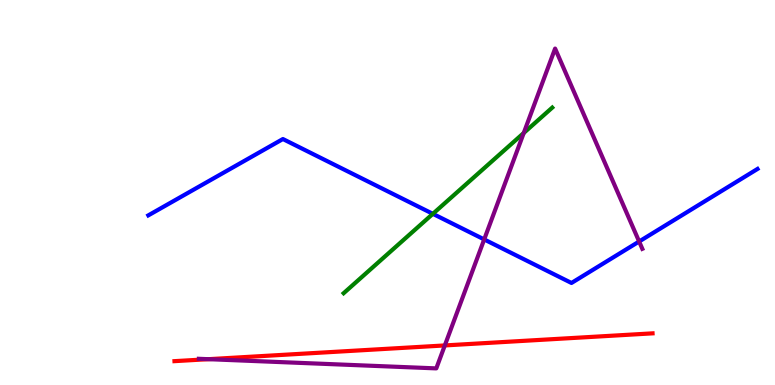[{'lines': ['blue', 'red'], 'intersections': []}, {'lines': ['green', 'red'], 'intersections': []}, {'lines': ['purple', 'red'], 'intersections': [{'x': 2.69, 'y': 0.671}, {'x': 5.74, 'y': 1.03}]}, {'lines': ['blue', 'green'], 'intersections': [{'x': 5.59, 'y': 4.45}]}, {'lines': ['blue', 'purple'], 'intersections': [{'x': 6.25, 'y': 3.78}, {'x': 8.25, 'y': 3.73}]}, {'lines': ['green', 'purple'], 'intersections': [{'x': 6.76, 'y': 6.55}]}]